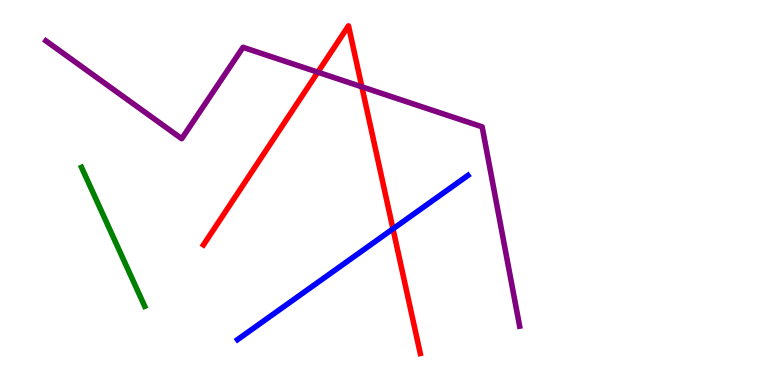[{'lines': ['blue', 'red'], 'intersections': [{'x': 5.07, 'y': 4.06}]}, {'lines': ['green', 'red'], 'intersections': []}, {'lines': ['purple', 'red'], 'intersections': [{'x': 4.1, 'y': 8.13}, {'x': 4.67, 'y': 7.74}]}, {'lines': ['blue', 'green'], 'intersections': []}, {'lines': ['blue', 'purple'], 'intersections': []}, {'lines': ['green', 'purple'], 'intersections': []}]